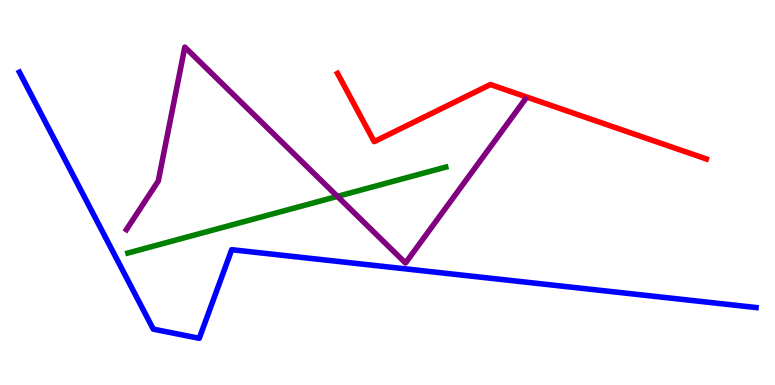[{'lines': ['blue', 'red'], 'intersections': []}, {'lines': ['green', 'red'], 'intersections': []}, {'lines': ['purple', 'red'], 'intersections': []}, {'lines': ['blue', 'green'], 'intersections': []}, {'lines': ['blue', 'purple'], 'intersections': []}, {'lines': ['green', 'purple'], 'intersections': [{'x': 4.35, 'y': 4.9}]}]